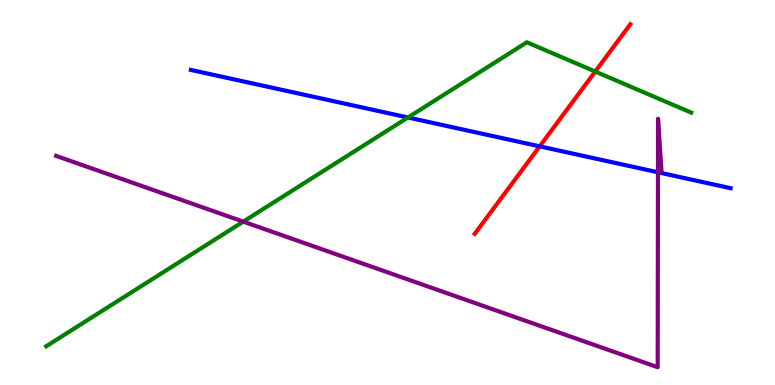[{'lines': ['blue', 'red'], 'intersections': [{'x': 6.96, 'y': 6.2}]}, {'lines': ['green', 'red'], 'intersections': [{'x': 7.68, 'y': 8.14}]}, {'lines': ['purple', 'red'], 'intersections': []}, {'lines': ['blue', 'green'], 'intersections': [{'x': 5.26, 'y': 6.95}]}, {'lines': ['blue', 'purple'], 'intersections': [{'x': 8.49, 'y': 5.53}]}, {'lines': ['green', 'purple'], 'intersections': [{'x': 3.14, 'y': 4.24}]}]